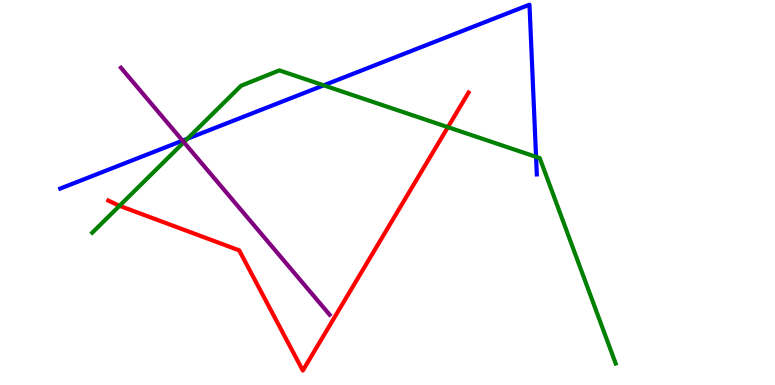[{'lines': ['blue', 'red'], 'intersections': []}, {'lines': ['green', 'red'], 'intersections': [{'x': 1.54, 'y': 4.65}, {'x': 5.78, 'y': 6.7}]}, {'lines': ['purple', 'red'], 'intersections': []}, {'lines': ['blue', 'green'], 'intersections': [{'x': 2.42, 'y': 6.4}, {'x': 4.18, 'y': 7.78}, {'x': 6.92, 'y': 5.93}]}, {'lines': ['blue', 'purple'], 'intersections': [{'x': 2.36, 'y': 6.35}]}, {'lines': ['green', 'purple'], 'intersections': [{'x': 2.37, 'y': 6.31}]}]